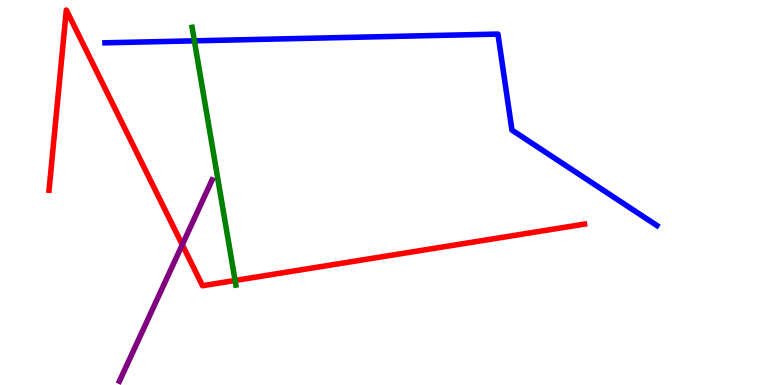[{'lines': ['blue', 'red'], 'intersections': []}, {'lines': ['green', 'red'], 'intersections': [{'x': 3.03, 'y': 2.72}]}, {'lines': ['purple', 'red'], 'intersections': [{'x': 2.35, 'y': 3.64}]}, {'lines': ['blue', 'green'], 'intersections': [{'x': 2.51, 'y': 8.94}]}, {'lines': ['blue', 'purple'], 'intersections': []}, {'lines': ['green', 'purple'], 'intersections': []}]